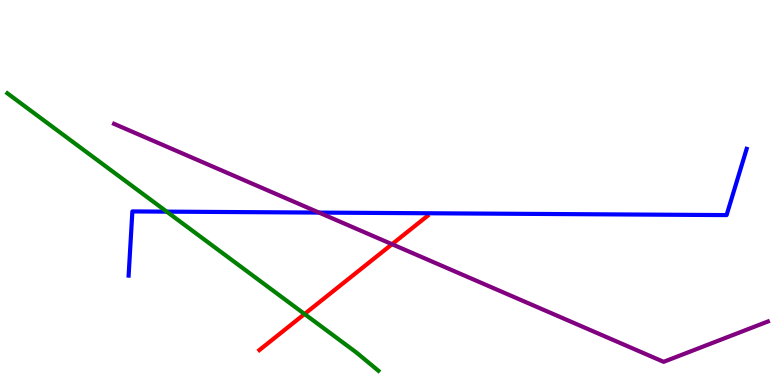[{'lines': ['blue', 'red'], 'intersections': []}, {'lines': ['green', 'red'], 'intersections': [{'x': 3.93, 'y': 1.84}]}, {'lines': ['purple', 'red'], 'intersections': [{'x': 5.06, 'y': 3.66}]}, {'lines': ['blue', 'green'], 'intersections': [{'x': 2.15, 'y': 4.5}]}, {'lines': ['blue', 'purple'], 'intersections': [{'x': 4.12, 'y': 4.48}]}, {'lines': ['green', 'purple'], 'intersections': []}]